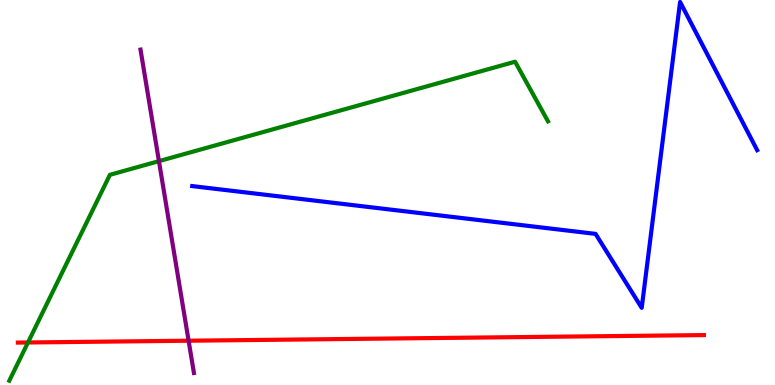[{'lines': ['blue', 'red'], 'intersections': []}, {'lines': ['green', 'red'], 'intersections': [{'x': 0.361, 'y': 1.1}]}, {'lines': ['purple', 'red'], 'intersections': [{'x': 2.43, 'y': 1.15}]}, {'lines': ['blue', 'green'], 'intersections': []}, {'lines': ['blue', 'purple'], 'intersections': []}, {'lines': ['green', 'purple'], 'intersections': [{'x': 2.05, 'y': 5.81}]}]